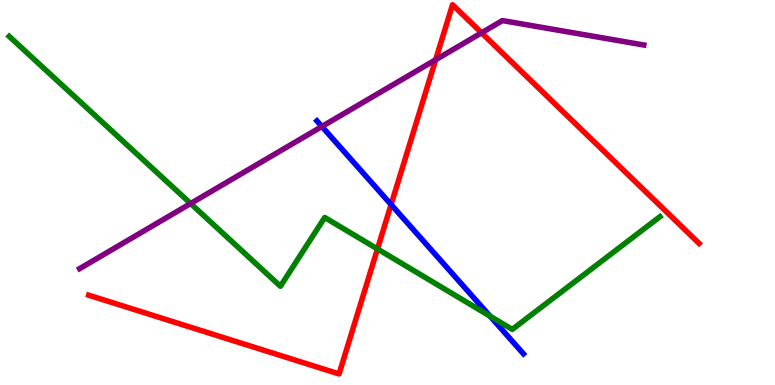[{'lines': ['blue', 'red'], 'intersections': [{'x': 5.05, 'y': 4.69}]}, {'lines': ['green', 'red'], 'intersections': [{'x': 4.87, 'y': 3.53}]}, {'lines': ['purple', 'red'], 'intersections': [{'x': 5.62, 'y': 8.45}, {'x': 6.21, 'y': 9.15}]}, {'lines': ['blue', 'green'], 'intersections': [{'x': 6.32, 'y': 1.79}]}, {'lines': ['blue', 'purple'], 'intersections': [{'x': 4.15, 'y': 6.71}]}, {'lines': ['green', 'purple'], 'intersections': [{'x': 2.46, 'y': 4.71}]}]